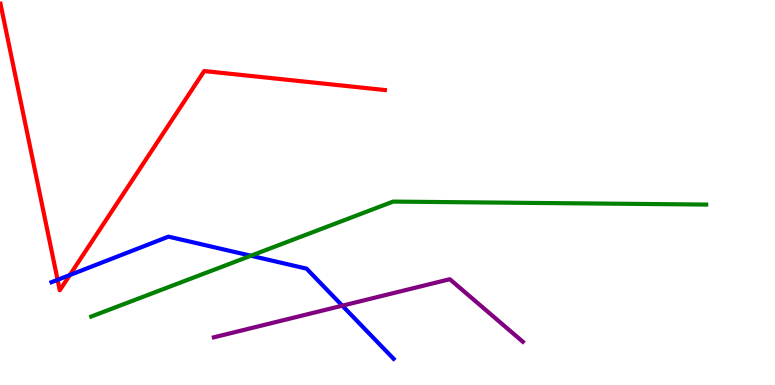[{'lines': ['blue', 'red'], 'intersections': [{'x': 0.743, 'y': 2.73}, {'x': 0.901, 'y': 2.86}]}, {'lines': ['green', 'red'], 'intersections': []}, {'lines': ['purple', 'red'], 'intersections': []}, {'lines': ['blue', 'green'], 'intersections': [{'x': 3.24, 'y': 3.36}]}, {'lines': ['blue', 'purple'], 'intersections': [{'x': 4.42, 'y': 2.06}]}, {'lines': ['green', 'purple'], 'intersections': []}]